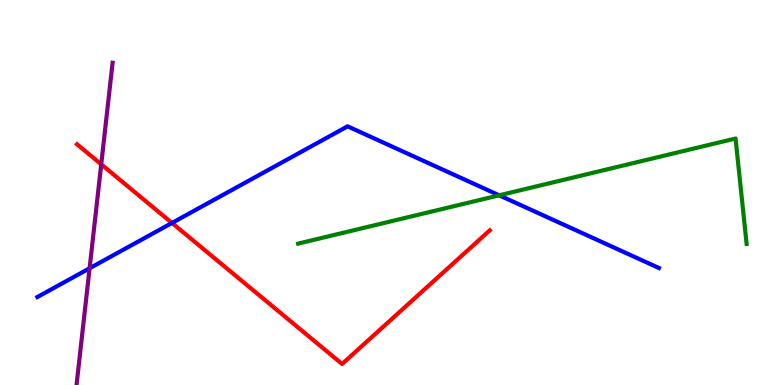[{'lines': ['blue', 'red'], 'intersections': [{'x': 2.22, 'y': 4.21}]}, {'lines': ['green', 'red'], 'intersections': []}, {'lines': ['purple', 'red'], 'intersections': [{'x': 1.31, 'y': 5.73}]}, {'lines': ['blue', 'green'], 'intersections': [{'x': 6.44, 'y': 4.93}]}, {'lines': ['blue', 'purple'], 'intersections': [{'x': 1.16, 'y': 3.03}]}, {'lines': ['green', 'purple'], 'intersections': []}]